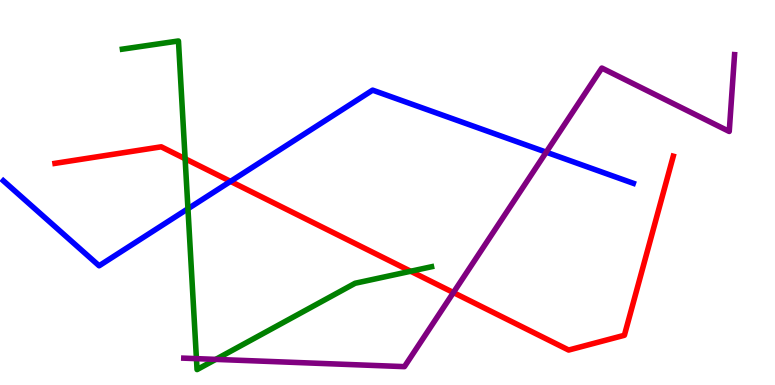[{'lines': ['blue', 'red'], 'intersections': [{'x': 2.97, 'y': 5.29}]}, {'lines': ['green', 'red'], 'intersections': [{'x': 2.39, 'y': 5.88}, {'x': 5.3, 'y': 2.95}]}, {'lines': ['purple', 'red'], 'intersections': [{'x': 5.85, 'y': 2.4}]}, {'lines': ['blue', 'green'], 'intersections': [{'x': 2.43, 'y': 4.58}]}, {'lines': ['blue', 'purple'], 'intersections': [{'x': 7.05, 'y': 6.05}]}, {'lines': ['green', 'purple'], 'intersections': [{'x': 2.53, 'y': 0.685}, {'x': 2.78, 'y': 0.665}]}]